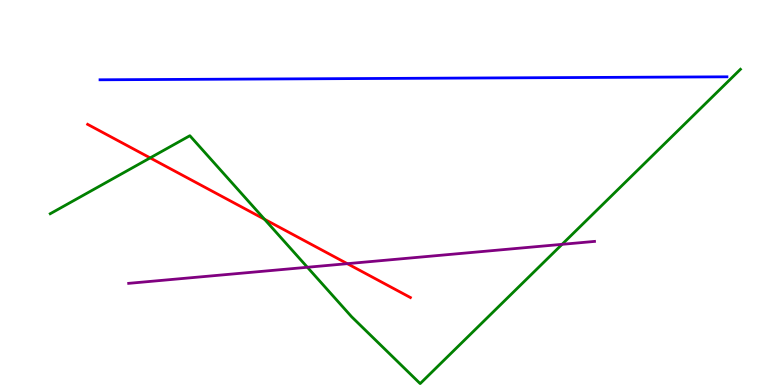[{'lines': ['blue', 'red'], 'intersections': []}, {'lines': ['green', 'red'], 'intersections': [{'x': 1.94, 'y': 5.9}, {'x': 3.41, 'y': 4.31}]}, {'lines': ['purple', 'red'], 'intersections': [{'x': 4.48, 'y': 3.15}]}, {'lines': ['blue', 'green'], 'intersections': []}, {'lines': ['blue', 'purple'], 'intersections': []}, {'lines': ['green', 'purple'], 'intersections': [{'x': 3.97, 'y': 3.06}, {'x': 7.25, 'y': 3.65}]}]